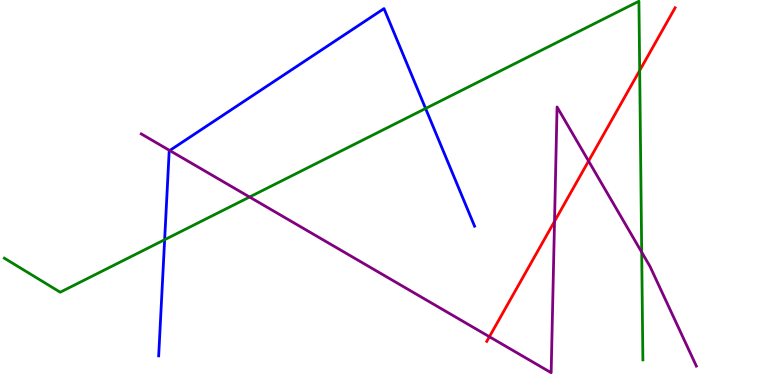[{'lines': ['blue', 'red'], 'intersections': []}, {'lines': ['green', 'red'], 'intersections': [{'x': 8.25, 'y': 8.17}]}, {'lines': ['purple', 'red'], 'intersections': [{'x': 6.31, 'y': 1.25}, {'x': 7.16, 'y': 4.25}, {'x': 7.59, 'y': 5.82}]}, {'lines': ['blue', 'green'], 'intersections': [{'x': 2.12, 'y': 3.77}, {'x': 5.49, 'y': 7.18}]}, {'lines': ['blue', 'purple'], 'intersections': [{'x': 2.19, 'y': 6.09}]}, {'lines': ['green', 'purple'], 'intersections': [{'x': 3.22, 'y': 4.88}, {'x': 8.28, 'y': 3.45}]}]